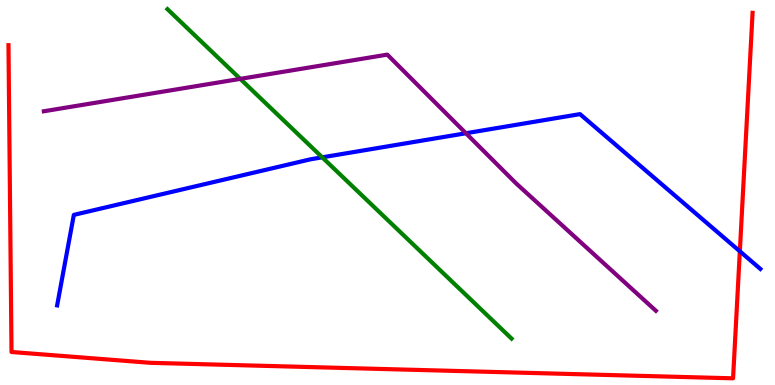[{'lines': ['blue', 'red'], 'intersections': [{'x': 9.55, 'y': 3.47}]}, {'lines': ['green', 'red'], 'intersections': []}, {'lines': ['purple', 'red'], 'intersections': []}, {'lines': ['blue', 'green'], 'intersections': [{'x': 4.16, 'y': 5.91}]}, {'lines': ['blue', 'purple'], 'intersections': [{'x': 6.01, 'y': 6.54}]}, {'lines': ['green', 'purple'], 'intersections': [{'x': 3.1, 'y': 7.95}]}]